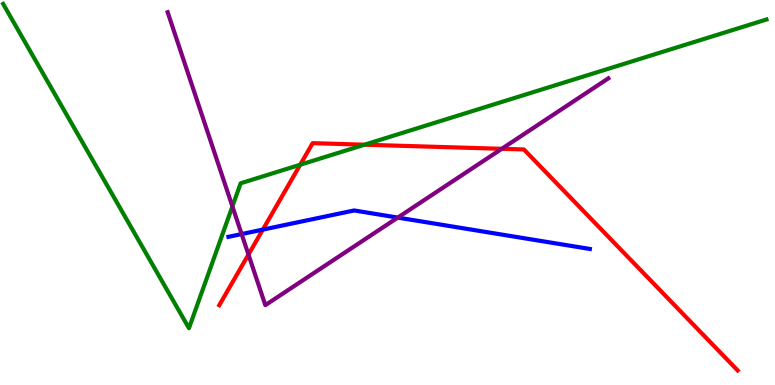[{'lines': ['blue', 'red'], 'intersections': [{'x': 3.39, 'y': 4.04}]}, {'lines': ['green', 'red'], 'intersections': [{'x': 3.87, 'y': 5.72}, {'x': 4.7, 'y': 6.24}]}, {'lines': ['purple', 'red'], 'intersections': [{'x': 3.21, 'y': 3.39}, {'x': 6.47, 'y': 6.13}]}, {'lines': ['blue', 'green'], 'intersections': []}, {'lines': ['blue', 'purple'], 'intersections': [{'x': 3.12, 'y': 3.92}, {'x': 5.13, 'y': 4.35}]}, {'lines': ['green', 'purple'], 'intersections': [{'x': 3.0, 'y': 4.64}]}]